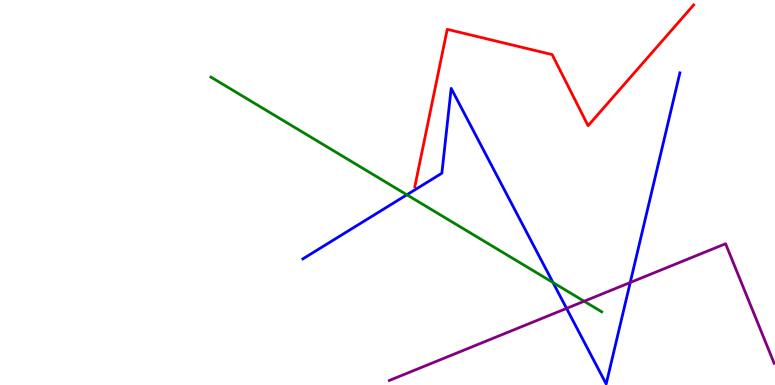[{'lines': ['blue', 'red'], 'intersections': []}, {'lines': ['green', 'red'], 'intersections': []}, {'lines': ['purple', 'red'], 'intersections': []}, {'lines': ['blue', 'green'], 'intersections': [{'x': 5.25, 'y': 4.94}, {'x': 7.14, 'y': 2.66}]}, {'lines': ['blue', 'purple'], 'intersections': [{'x': 7.31, 'y': 1.99}, {'x': 8.13, 'y': 2.66}]}, {'lines': ['green', 'purple'], 'intersections': [{'x': 7.54, 'y': 2.18}]}]